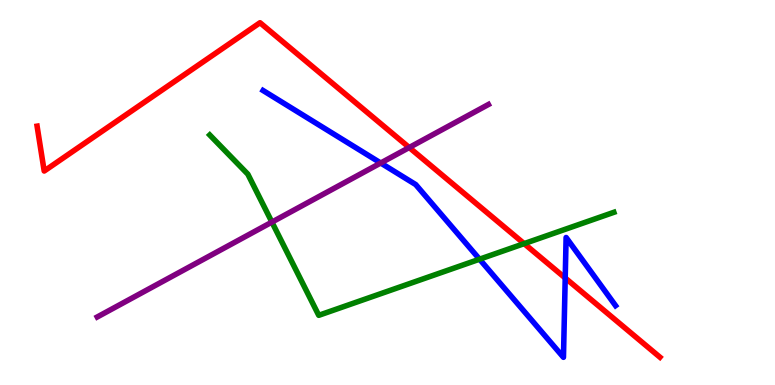[{'lines': ['blue', 'red'], 'intersections': [{'x': 7.29, 'y': 2.78}]}, {'lines': ['green', 'red'], 'intersections': [{'x': 6.76, 'y': 3.67}]}, {'lines': ['purple', 'red'], 'intersections': [{'x': 5.28, 'y': 6.17}]}, {'lines': ['blue', 'green'], 'intersections': [{'x': 6.19, 'y': 3.27}]}, {'lines': ['blue', 'purple'], 'intersections': [{'x': 4.91, 'y': 5.77}]}, {'lines': ['green', 'purple'], 'intersections': [{'x': 3.51, 'y': 4.23}]}]